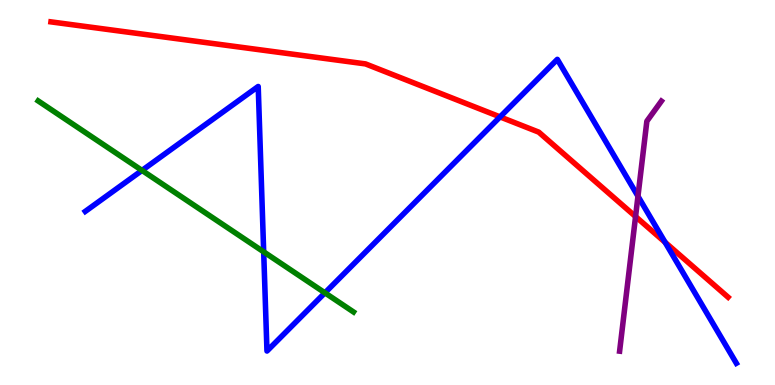[{'lines': ['blue', 'red'], 'intersections': [{'x': 6.45, 'y': 6.96}, {'x': 8.58, 'y': 3.71}]}, {'lines': ['green', 'red'], 'intersections': []}, {'lines': ['purple', 'red'], 'intersections': [{'x': 8.2, 'y': 4.38}]}, {'lines': ['blue', 'green'], 'intersections': [{'x': 1.83, 'y': 5.57}, {'x': 3.4, 'y': 3.46}, {'x': 4.19, 'y': 2.39}]}, {'lines': ['blue', 'purple'], 'intersections': [{'x': 8.23, 'y': 4.9}]}, {'lines': ['green', 'purple'], 'intersections': []}]